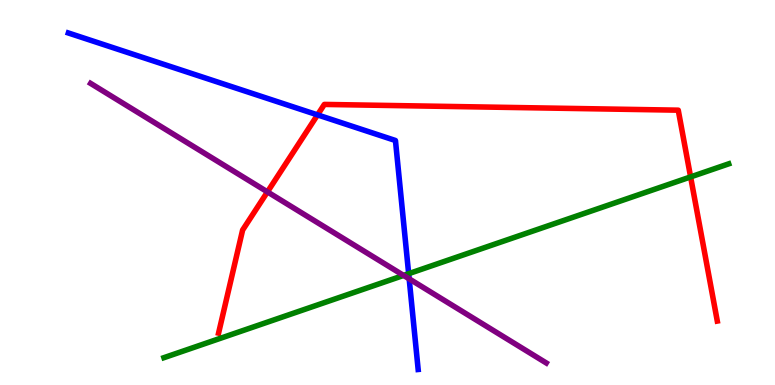[{'lines': ['blue', 'red'], 'intersections': [{'x': 4.1, 'y': 7.02}]}, {'lines': ['green', 'red'], 'intersections': [{'x': 8.91, 'y': 5.4}]}, {'lines': ['purple', 'red'], 'intersections': [{'x': 3.45, 'y': 5.02}]}, {'lines': ['blue', 'green'], 'intersections': [{'x': 5.27, 'y': 2.89}]}, {'lines': ['blue', 'purple'], 'intersections': [{'x': 5.28, 'y': 2.76}]}, {'lines': ['green', 'purple'], 'intersections': [{'x': 5.21, 'y': 2.85}]}]